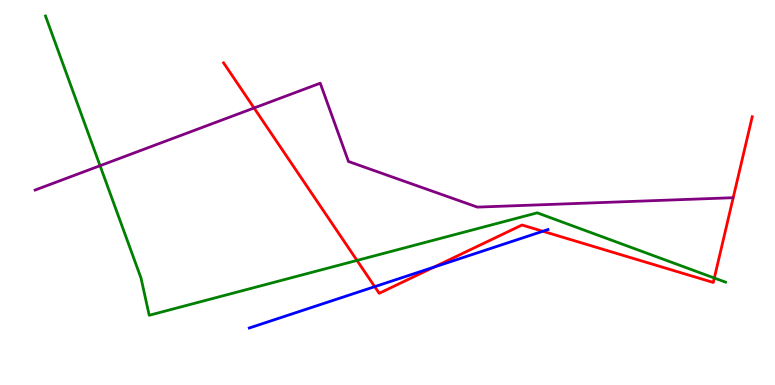[{'lines': ['blue', 'red'], 'intersections': [{'x': 4.84, 'y': 2.55}, {'x': 5.6, 'y': 3.06}, {'x': 7.0, 'y': 3.99}]}, {'lines': ['green', 'red'], 'intersections': [{'x': 4.61, 'y': 3.24}, {'x': 9.22, 'y': 2.78}]}, {'lines': ['purple', 'red'], 'intersections': [{'x': 3.28, 'y': 7.19}]}, {'lines': ['blue', 'green'], 'intersections': []}, {'lines': ['blue', 'purple'], 'intersections': []}, {'lines': ['green', 'purple'], 'intersections': [{'x': 1.29, 'y': 5.7}]}]